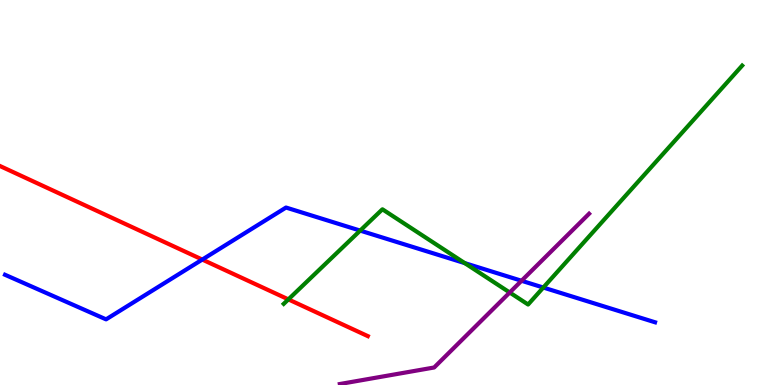[{'lines': ['blue', 'red'], 'intersections': [{'x': 2.61, 'y': 3.26}]}, {'lines': ['green', 'red'], 'intersections': [{'x': 3.72, 'y': 2.22}]}, {'lines': ['purple', 'red'], 'intersections': []}, {'lines': ['blue', 'green'], 'intersections': [{'x': 4.65, 'y': 4.01}, {'x': 6.0, 'y': 3.17}, {'x': 7.01, 'y': 2.53}]}, {'lines': ['blue', 'purple'], 'intersections': [{'x': 6.73, 'y': 2.71}]}, {'lines': ['green', 'purple'], 'intersections': [{'x': 6.58, 'y': 2.4}]}]